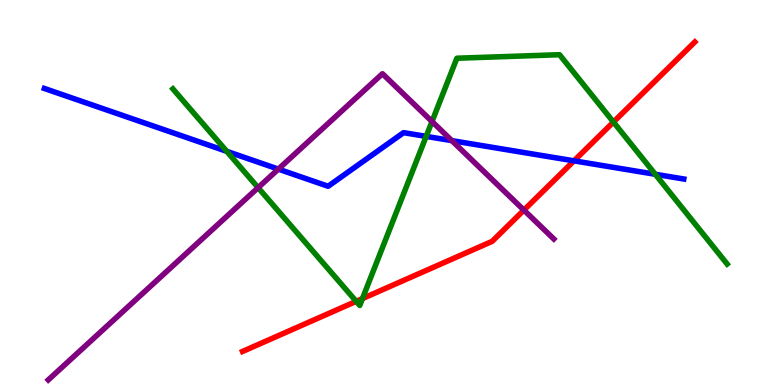[{'lines': ['blue', 'red'], 'intersections': [{'x': 7.41, 'y': 5.82}]}, {'lines': ['green', 'red'], 'intersections': [{'x': 4.6, 'y': 2.17}, {'x': 4.68, 'y': 2.25}, {'x': 7.92, 'y': 6.83}]}, {'lines': ['purple', 'red'], 'intersections': [{'x': 6.76, 'y': 4.54}]}, {'lines': ['blue', 'green'], 'intersections': [{'x': 2.93, 'y': 6.07}, {'x': 5.5, 'y': 6.46}, {'x': 8.46, 'y': 5.47}]}, {'lines': ['blue', 'purple'], 'intersections': [{'x': 3.59, 'y': 5.61}, {'x': 5.83, 'y': 6.35}]}, {'lines': ['green', 'purple'], 'intersections': [{'x': 3.33, 'y': 5.13}, {'x': 5.57, 'y': 6.84}]}]